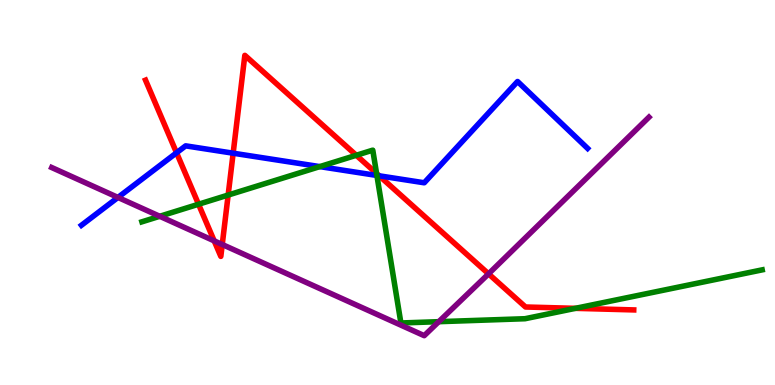[{'lines': ['blue', 'red'], 'intersections': [{'x': 2.28, 'y': 6.03}, {'x': 3.01, 'y': 6.02}, {'x': 4.89, 'y': 5.43}]}, {'lines': ['green', 'red'], 'intersections': [{'x': 2.56, 'y': 4.7}, {'x': 2.94, 'y': 4.93}, {'x': 4.6, 'y': 5.97}, {'x': 4.86, 'y': 5.49}, {'x': 7.42, 'y': 1.99}]}, {'lines': ['purple', 'red'], 'intersections': [{'x': 2.76, 'y': 3.74}, {'x': 2.87, 'y': 3.65}, {'x': 6.3, 'y': 2.89}]}, {'lines': ['blue', 'green'], 'intersections': [{'x': 4.13, 'y': 5.67}, {'x': 4.86, 'y': 5.44}]}, {'lines': ['blue', 'purple'], 'intersections': [{'x': 1.52, 'y': 4.87}]}, {'lines': ['green', 'purple'], 'intersections': [{'x': 2.06, 'y': 4.38}, {'x': 5.66, 'y': 1.64}]}]